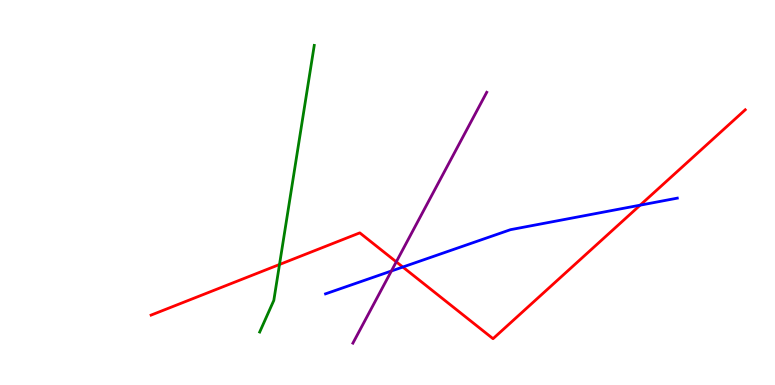[{'lines': ['blue', 'red'], 'intersections': [{'x': 5.2, 'y': 3.06}, {'x': 8.26, 'y': 4.67}]}, {'lines': ['green', 'red'], 'intersections': [{'x': 3.61, 'y': 3.13}]}, {'lines': ['purple', 'red'], 'intersections': [{'x': 5.11, 'y': 3.2}]}, {'lines': ['blue', 'green'], 'intersections': []}, {'lines': ['blue', 'purple'], 'intersections': [{'x': 5.05, 'y': 2.96}]}, {'lines': ['green', 'purple'], 'intersections': []}]